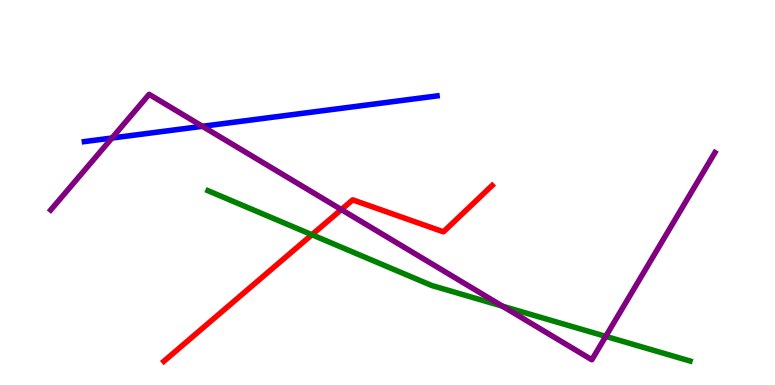[{'lines': ['blue', 'red'], 'intersections': []}, {'lines': ['green', 'red'], 'intersections': [{'x': 4.02, 'y': 3.9}]}, {'lines': ['purple', 'red'], 'intersections': [{'x': 4.4, 'y': 4.56}]}, {'lines': ['blue', 'green'], 'intersections': []}, {'lines': ['blue', 'purple'], 'intersections': [{'x': 1.44, 'y': 6.41}, {'x': 2.61, 'y': 6.72}]}, {'lines': ['green', 'purple'], 'intersections': [{'x': 6.48, 'y': 2.05}, {'x': 7.82, 'y': 1.26}]}]